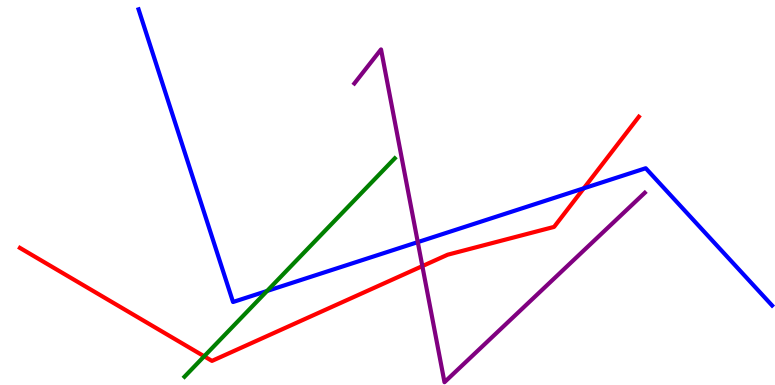[{'lines': ['blue', 'red'], 'intersections': [{'x': 7.53, 'y': 5.11}]}, {'lines': ['green', 'red'], 'intersections': [{'x': 2.63, 'y': 0.745}]}, {'lines': ['purple', 'red'], 'intersections': [{'x': 5.45, 'y': 3.09}]}, {'lines': ['blue', 'green'], 'intersections': [{'x': 3.45, 'y': 2.44}]}, {'lines': ['blue', 'purple'], 'intersections': [{'x': 5.39, 'y': 3.71}]}, {'lines': ['green', 'purple'], 'intersections': []}]